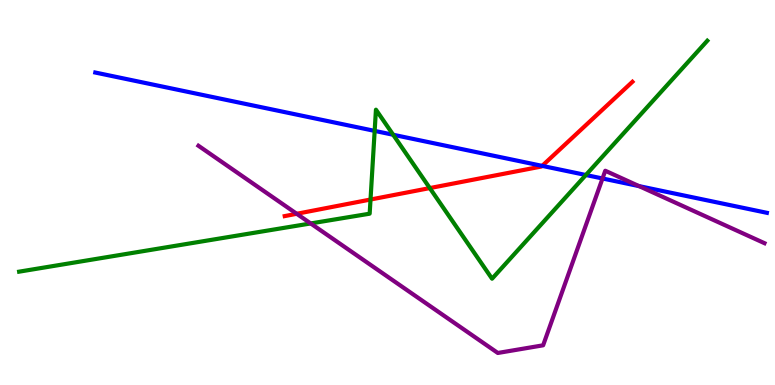[{'lines': ['blue', 'red'], 'intersections': [{'x': 7.0, 'y': 5.69}]}, {'lines': ['green', 'red'], 'intersections': [{'x': 4.78, 'y': 4.82}, {'x': 5.55, 'y': 5.11}]}, {'lines': ['purple', 'red'], 'intersections': [{'x': 3.83, 'y': 4.45}]}, {'lines': ['blue', 'green'], 'intersections': [{'x': 4.83, 'y': 6.6}, {'x': 5.07, 'y': 6.5}, {'x': 7.56, 'y': 5.45}]}, {'lines': ['blue', 'purple'], 'intersections': [{'x': 7.77, 'y': 5.36}, {'x': 8.25, 'y': 5.17}]}, {'lines': ['green', 'purple'], 'intersections': [{'x': 4.01, 'y': 4.2}]}]